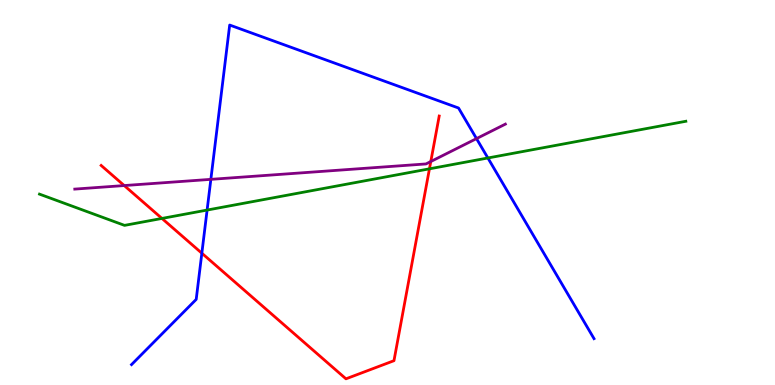[{'lines': ['blue', 'red'], 'intersections': [{'x': 2.6, 'y': 3.42}]}, {'lines': ['green', 'red'], 'intersections': [{'x': 2.09, 'y': 4.33}, {'x': 5.54, 'y': 5.61}]}, {'lines': ['purple', 'red'], 'intersections': [{'x': 1.6, 'y': 5.18}, {'x': 5.56, 'y': 5.8}]}, {'lines': ['blue', 'green'], 'intersections': [{'x': 2.67, 'y': 4.54}, {'x': 6.3, 'y': 5.9}]}, {'lines': ['blue', 'purple'], 'intersections': [{'x': 2.72, 'y': 5.34}, {'x': 6.15, 'y': 6.4}]}, {'lines': ['green', 'purple'], 'intersections': []}]